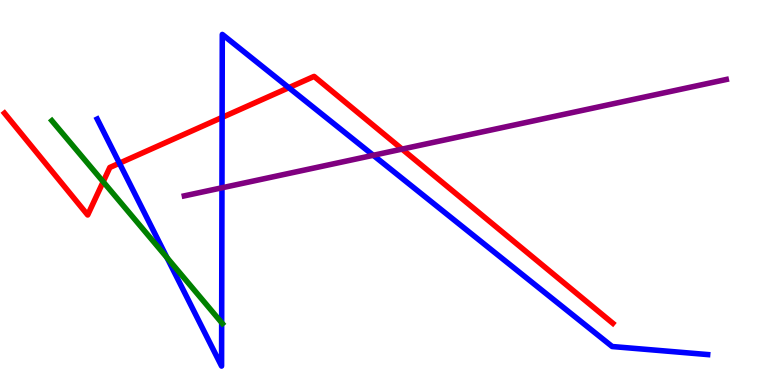[{'lines': ['blue', 'red'], 'intersections': [{'x': 1.54, 'y': 5.76}, {'x': 2.87, 'y': 6.95}, {'x': 3.73, 'y': 7.72}]}, {'lines': ['green', 'red'], 'intersections': [{'x': 1.33, 'y': 5.28}]}, {'lines': ['purple', 'red'], 'intersections': [{'x': 5.19, 'y': 6.13}]}, {'lines': ['blue', 'green'], 'intersections': [{'x': 2.15, 'y': 3.31}, {'x': 2.86, 'y': 1.62}]}, {'lines': ['blue', 'purple'], 'intersections': [{'x': 2.86, 'y': 5.12}, {'x': 4.82, 'y': 5.97}]}, {'lines': ['green', 'purple'], 'intersections': []}]